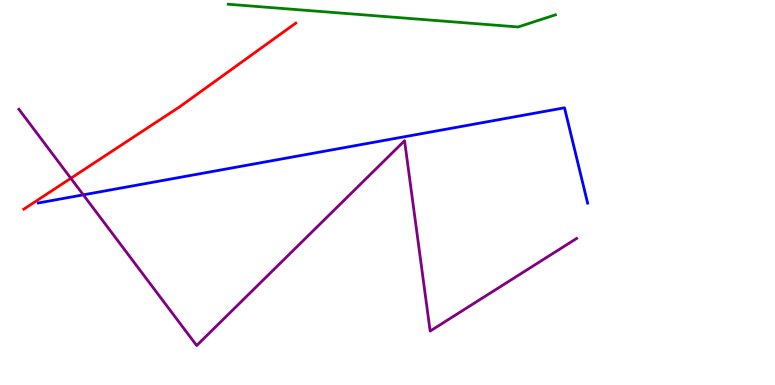[{'lines': ['blue', 'red'], 'intersections': []}, {'lines': ['green', 'red'], 'intersections': []}, {'lines': ['purple', 'red'], 'intersections': [{'x': 0.914, 'y': 5.37}]}, {'lines': ['blue', 'green'], 'intersections': []}, {'lines': ['blue', 'purple'], 'intersections': [{'x': 1.07, 'y': 4.94}]}, {'lines': ['green', 'purple'], 'intersections': []}]